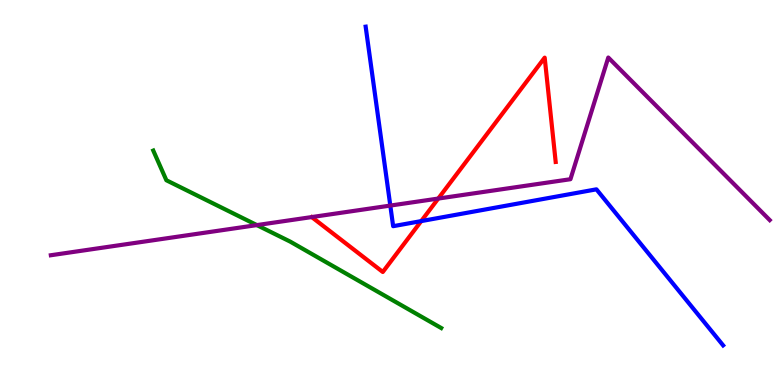[{'lines': ['blue', 'red'], 'intersections': [{'x': 5.44, 'y': 4.26}]}, {'lines': ['green', 'red'], 'intersections': []}, {'lines': ['purple', 'red'], 'intersections': [{'x': 5.65, 'y': 4.84}]}, {'lines': ['blue', 'green'], 'intersections': []}, {'lines': ['blue', 'purple'], 'intersections': [{'x': 5.04, 'y': 4.66}]}, {'lines': ['green', 'purple'], 'intersections': [{'x': 3.31, 'y': 4.15}]}]